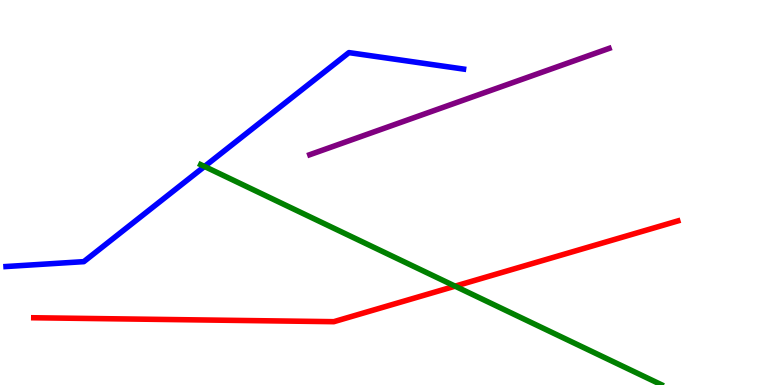[{'lines': ['blue', 'red'], 'intersections': []}, {'lines': ['green', 'red'], 'intersections': [{'x': 5.87, 'y': 2.57}]}, {'lines': ['purple', 'red'], 'intersections': []}, {'lines': ['blue', 'green'], 'intersections': [{'x': 2.64, 'y': 5.68}]}, {'lines': ['blue', 'purple'], 'intersections': []}, {'lines': ['green', 'purple'], 'intersections': []}]